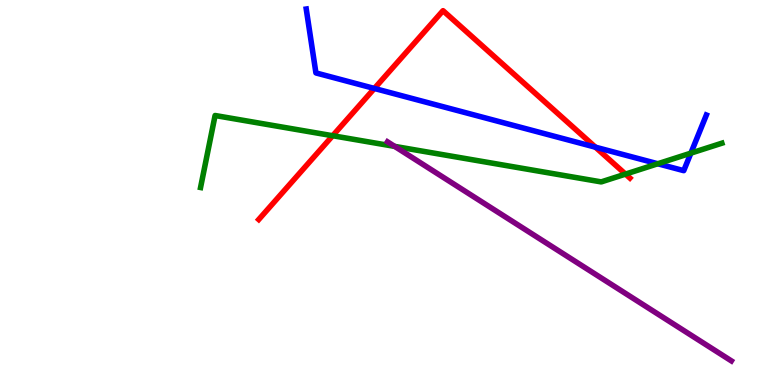[{'lines': ['blue', 'red'], 'intersections': [{'x': 4.83, 'y': 7.7}, {'x': 7.68, 'y': 6.18}]}, {'lines': ['green', 'red'], 'intersections': [{'x': 4.29, 'y': 6.47}, {'x': 8.07, 'y': 5.48}]}, {'lines': ['purple', 'red'], 'intersections': []}, {'lines': ['blue', 'green'], 'intersections': [{'x': 8.49, 'y': 5.75}, {'x': 8.91, 'y': 6.02}]}, {'lines': ['blue', 'purple'], 'intersections': []}, {'lines': ['green', 'purple'], 'intersections': [{'x': 5.09, 'y': 6.2}]}]